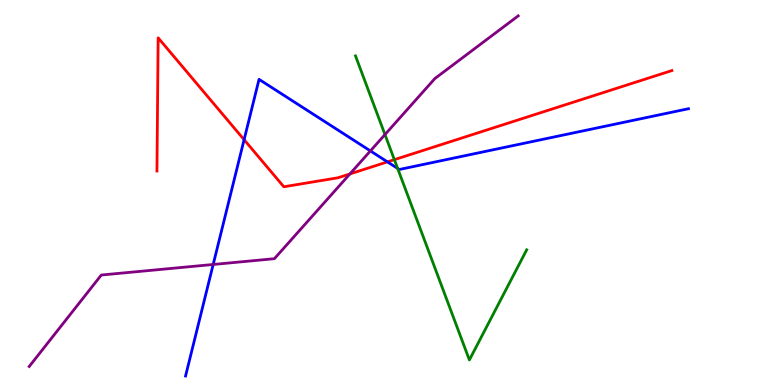[{'lines': ['blue', 'red'], 'intersections': [{'x': 3.15, 'y': 6.37}, {'x': 5.0, 'y': 5.8}]}, {'lines': ['green', 'red'], 'intersections': [{'x': 5.09, 'y': 5.85}]}, {'lines': ['purple', 'red'], 'intersections': [{'x': 4.51, 'y': 5.48}]}, {'lines': ['blue', 'green'], 'intersections': [{'x': 5.13, 'y': 5.63}]}, {'lines': ['blue', 'purple'], 'intersections': [{'x': 2.75, 'y': 3.13}, {'x': 4.78, 'y': 6.08}]}, {'lines': ['green', 'purple'], 'intersections': [{'x': 4.97, 'y': 6.5}]}]